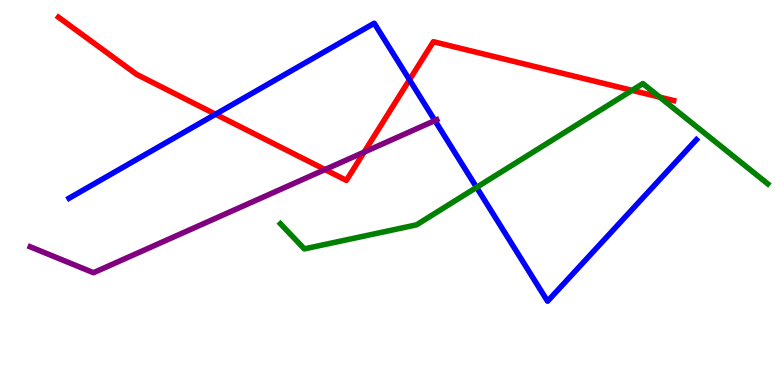[{'lines': ['blue', 'red'], 'intersections': [{'x': 2.78, 'y': 7.03}, {'x': 5.28, 'y': 7.93}]}, {'lines': ['green', 'red'], 'intersections': [{'x': 8.16, 'y': 7.65}, {'x': 8.51, 'y': 7.48}]}, {'lines': ['purple', 'red'], 'intersections': [{'x': 4.19, 'y': 5.6}, {'x': 4.7, 'y': 6.05}]}, {'lines': ['blue', 'green'], 'intersections': [{'x': 6.15, 'y': 5.13}]}, {'lines': ['blue', 'purple'], 'intersections': [{'x': 5.61, 'y': 6.87}]}, {'lines': ['green', 'purple'], 'intersections': []}]